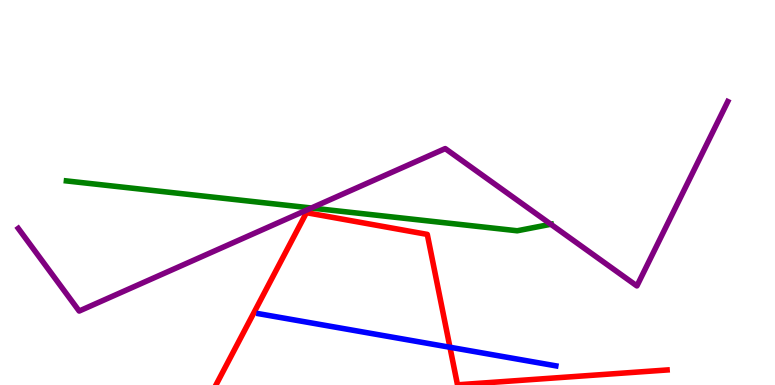[{'lines': ['blue', 'red'], 'intersections': [{'x': 5.81, 'y': 0.98}]}, {'lines': ['green', 'red'], 'intersections': []}, {'lines': ['purple', 'red'], 'intersections': []}, {'lines': ['blue', 'green'], 'intersections': []}, {'lines': ['blue', 'purple'], 'intersections': []}, {'lines': ['green', 'purple'], 'intersections': [{'x': 4.02, 'y': 4.6}, {'x': 7.11, 'y': 4.18}]}]